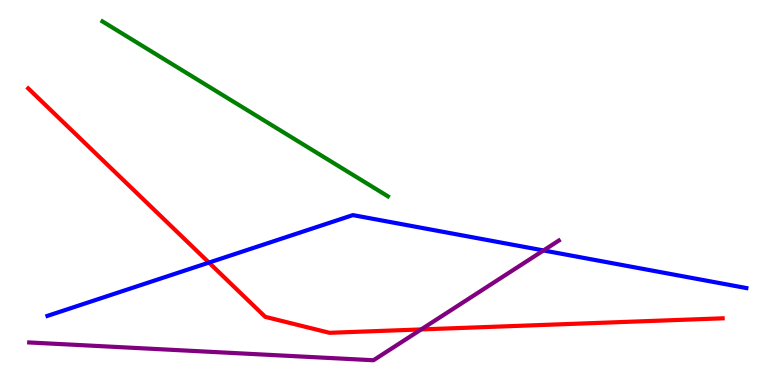[{'lines': ['blue', 'red'], 'intersections': [{'x': 2.7, 'y': 3.18}]}, {'lines': ['green', 'red'], 'intersections': []}, {'lines': ['purple', 'red'], 'intersections': [{'x': 5.43, 'y': 1.44}]}, {'lines': ['blue', 'green'], 'intersections': []}, {'lines': ['blue', 'purple'], 'intersections': [{'x': 7.01, 'y': 3.5}]}, {'lines': ['green', 'purple'], 'intersections': []}]